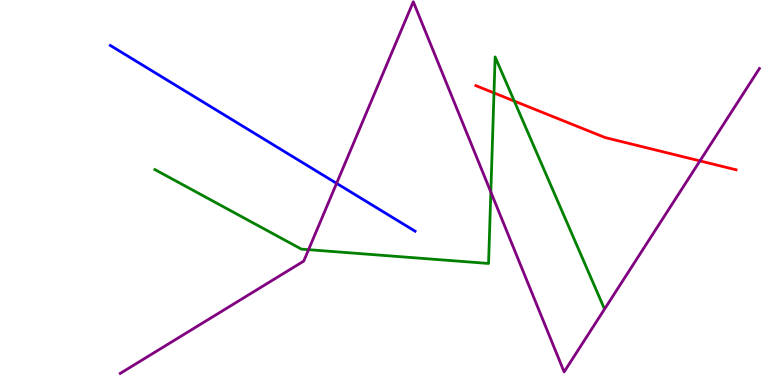[{'lines': ['blue', 'red'], 'intersections': []}, {'lines': ['green', 'red'], 'intersections': [{'x': 6.37, 'y': 7.59}, {'x': 6.64, 'y': 7.37}]}, {'lines': ['purple', 'red'], 'intersections': [{'x': 9.03, 'y': 5.82}]}, {'lines': ['blue', 'green'], 'intersections': []}, {'lines': ['blue', 'purple'], 'intersections': [{'x': 4.34, 'y': 5.24}]}, {'lines': ['green', 'purple'], 'intersections': [{'x': 3.98, 'y': 3.51}, {'x': 6.33, 'y': 5.01}]}]